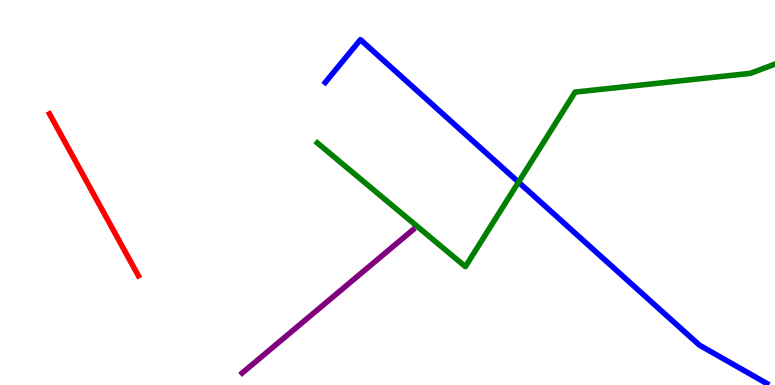[{'lines': ['blue', 'red'], 'intersections': []}, {'lines': ['green', 'red'], 'intersections': []}, {'lines': ['purple', 'red'], 'intersections': []}, {'lines': ['blue', 'green'], 'intersections': [{'x': 6.69, 'y': 5.27}]}, {'lines': ['blue', 'purple'], 'intersections': []}, {'lines': ['green', 'purple'], 'intersections': []}]